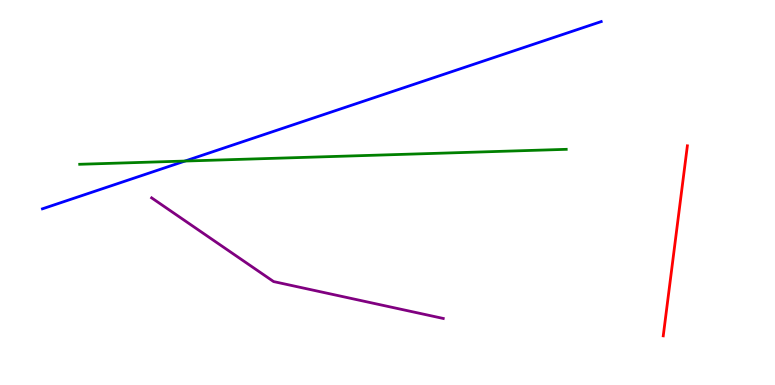[{'lines': ['blue', 'red'], 'intersections': []}, {'lines': ['green', 'red'], 'intersections': []}, {'lines': ['purple', 'red'], 'intersections': []}, {'lines': ['blue', 'green'], 'intersections': [{'x': 2.39, 'y': 5.82}]}, {'lines': ['blue', 'purple'], 'intersections': []}, {'lines': ['green', 'purple'], 'intersections': []}]